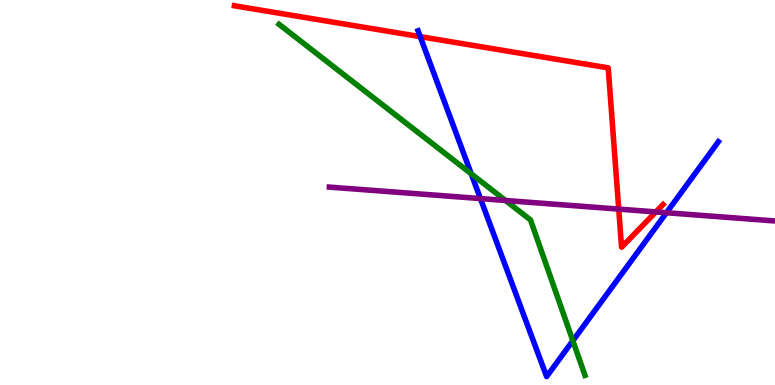[{'lines': ['blue', 'red'], 'intersections': [{'x': 5.42, 'y': 9.05}]}, {'lines': ['green', 'red'], 'intersections': []}, {'lines': ['purple', 'red'], 'intersections': [{'x': 7.98, 'y': 4.57}, {'x': 8.46, 'y': 4.5}]}, {'lines': ['blue', 'green'], 'intersections': [{'x': 6.08, 'y': 5.49}, {'x': 7.39, 'y': 1.15}]}, {'lines': ['blue', 'purple'], 'intersections': [{'x': 6.2, 'y': 4.84}, {'x': 8.6, 'y': 4.47}]}, {'lines': ['green', 'purple'], 'intersections': [{'x': 6.52, 'y': 4.79}]}]